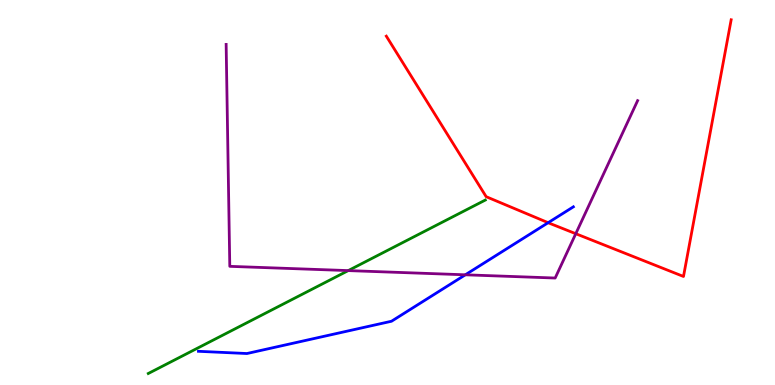[{'lines': ['blue', 'red'], 'intersections': [{'x': 7.07, 'y': 4.22}]}, {'lines': ['green', 'red'], 'intersections': []}, {'lines': ['purple', 'red'], 'intersections': [{'x': 7.43, 'y': 3.93}]}, {'lines': ['blue', 'green'], 'intersections': []}, {'lines': ['blue', 'purple'], 'intersections': [{'x': 6.0, 'y': 2.86}]}, {'lines': ['green', 'purple'], 'intersections': [{'x': 4.49, 'y': 2.97}]}]